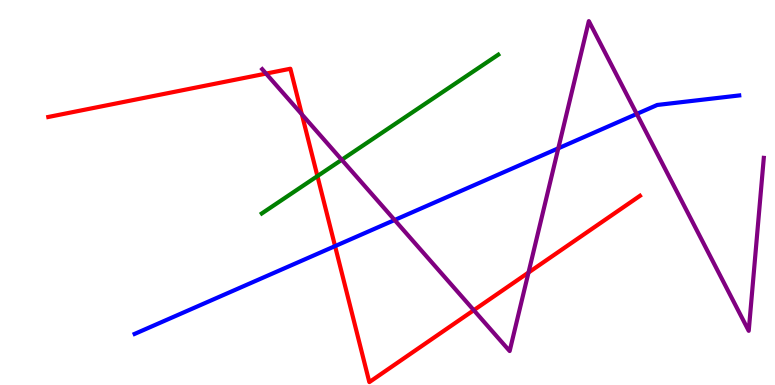[{'lines': ['blue', 'red'], 'intersections': [{'x': 4.32, 'y': 3.61}]}, {'lines': ['green', 'red'], 'intersections': [{'x': 4.1, 'y': 5.43}]}, {'lines': ['purple', 'red'], 'intersections': [{'x': 3.43, 'y': 8.09}, {'x': 3.89, 'y': 7.03}, {'x': 6.11, 'y': 1.94}, {'x': 6.82, 'y': 2.92}]}, {'lines': ['blue', 'green'], 'intersections': []}, {'lines': ['blue', 'purple'], 'intersections': [{'x': 5.09, 'y': 4.29}, {'x': 7.2, 'y': 6.15}, {'x': 8.22, 'y': 7.04}]}, {'lines': ['green', 'purple'], 'intersections': [{'x': 4.41, 'y': 5.85}]}]